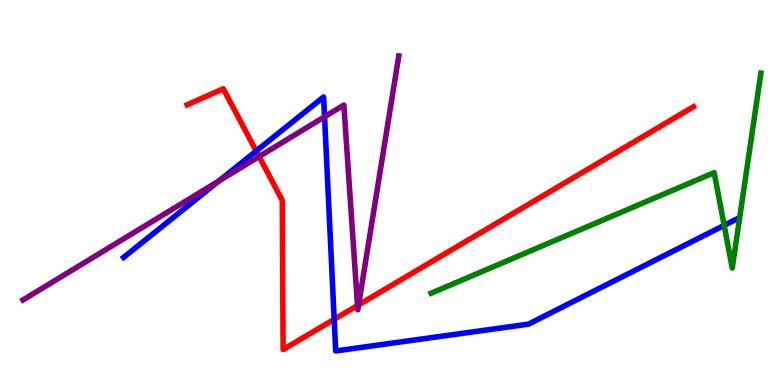[{'lines': ['blue', 'red'], 'intersections': [{'x': 3.31, 'y': 6.08}, {'x': 4.31, 'y': 1.71}]}, {'lines': ['green', 'red'], 'intersections': []}, {'lines': ['purple', 'red'], 'intersections': [{'x': 3.34, 'y': 5.93}, {'x': 4.61, 'y': 2.06}, {'x': 4.63, 'y': 2.08}]}, {'lines': ['blue', 'green'], 'intersections': [{'x': 9.34, 'y': 4.15}]}, {'lines': ['blue', 'purple'], 'intersections': [{'x': 2.82, 'y': 5.3}, {'x': 4.19, 'y': 6.97}]}, {'lines': ['green', 'purple'], 'intersections': []}]